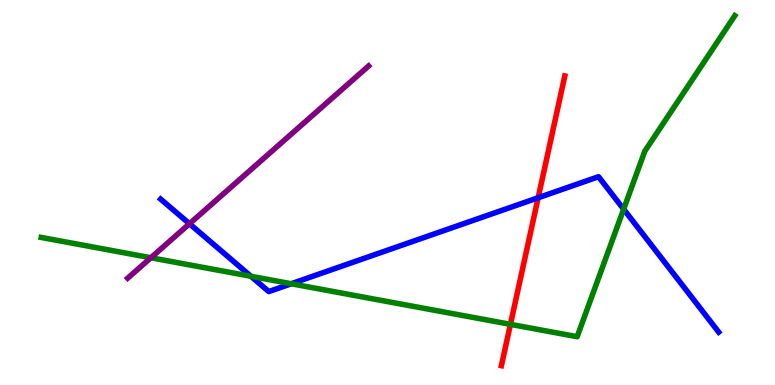[{'lines': ['blue', 'red'], 'intersections': [{'x': 6.94, 'y': 4.86}]}, {'lines': ['green', 'red'], 'intersections': [{'x': 6.59, 'y': 1.58}]}, {'lines': ['purple', 'red'], 'intersections': []}, {'lines': ['blue', 'green'], 'intersections': [{'x': 3.24, 'y': 2.82}, {'x': 3.76, 'y': 2.63}, {'x': 8.05, 'y': 4.57}]}, {'lines': ['blue', 'purple'], 'intersections': [{'x': 2.44, 'y': 4.19}]}, {'lines': ['green', 'purple'], 'intersections': [{'x': 1.95, 'y': 3.31}]}]